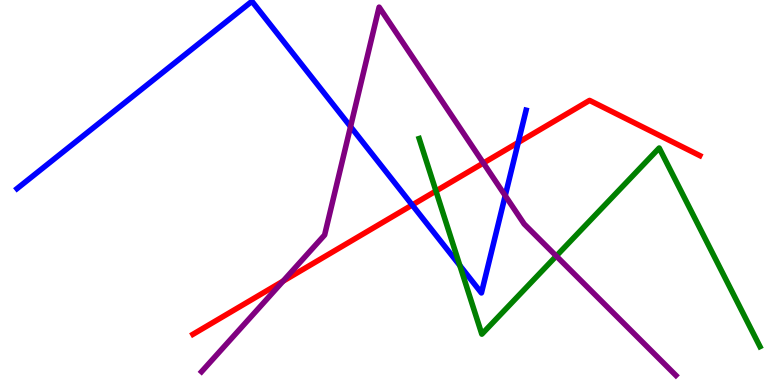[{'lines': ['blue', 'red'], 'intersections': [{'x': 5.32, 'y': 4.68}, {'x': 6.69, 'y': 6.3}]}, {'lines': ['green', 'red'], 'intersections': [{'x': 5.63, 'y': 5.04}]}, {'lines': ['purple', 'red'], 'intersections': [{'x': 3.65, 'y': 2.7}, {'x': 6.24, 'y': 5.77}]}, {'lines': ['blue', 'green'], 'intersections': [{'x': 5.93, 'y': 3.1}]}, {'lines': ['blue', 'purple'], 'intersections': [{'x': 4.52, 'y': 6.71}, {'x': 6.52, 'y': 4.92}]}, {'lines': ['green', 'purple'], 'intersections': [{'x': 7.18, 'y': 3.35}]}]